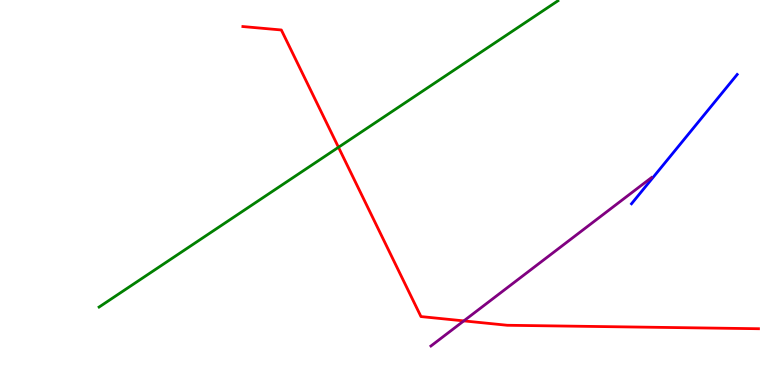[{'lines': ['blue', 'red'], 'intersections': []}, {'lines': ['green', 'red'], 'intersections': [{'x': 4.37, 'y': 6.17}]}, {'lines': ['purple', 'red'], 'intersections': [{'x': 5.98, 'y': 1.67}]}, {'lines': ['blue', 'green'], 'intersections': []}, {'lines': ['blue', 'purple'], 'intersections': []}, {'lines': ['green', 'purple'], 'intersections': []}]